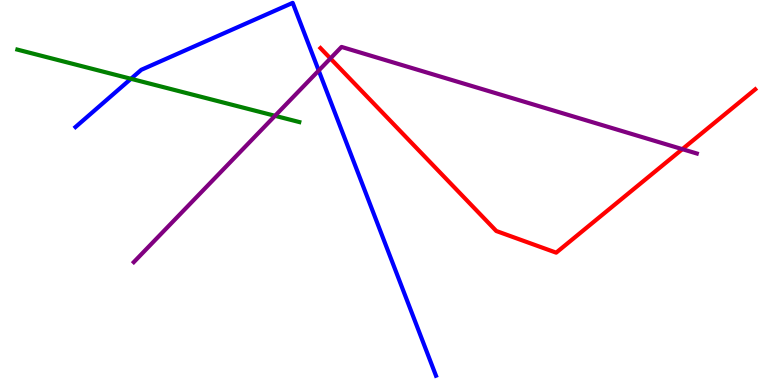[{'lines': ['blue', 'red'], 'intersections': []}, {'lines': ['green', 'red'], 'intersections': []}, {'lines': ['purple', 'red'], 'intersections': [{'x': 4.26, 'y': 8.48}, {'x': 8.8, 'y': 6.13}]}, {'lines': ['blue', 'green'], 'intersections': [{'x': 1.69, 'y': 7.95}]}, {'lines': ['blue', 'purple'], 'intersections': [{'x': 4.11, 'y': 8.17}]}, {'lines': ['green', 'purple'], 'intersections': [{'x': 3.55, 'y': 6.99}]}]